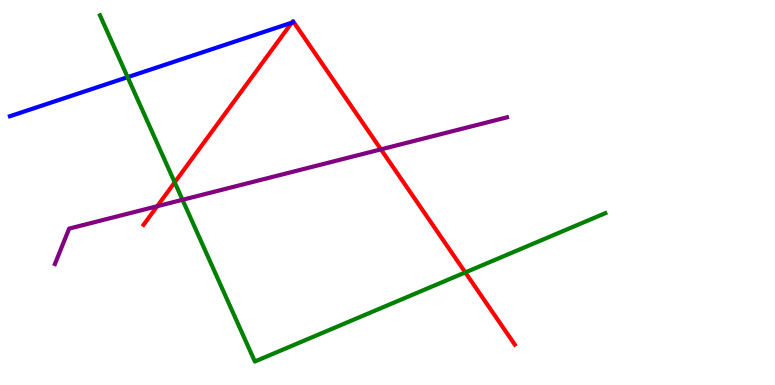[{'lines': ['blue', 'red'], 'intersections': [{'x': 3.77, 'y': 9.41}]}, {'lines': ['green', 'red'], 'intersections': [{'x': 2.25, 'y': 5.26}, {'x': 6.0, 'y': 2.92}]}, {'lines': ['purple', 'red'], 'intersections': [{'x': 2.03, 'y': 4.64}, {'x': 4.92, 'y': 6.12}]}, {'lines': ['blue', 'green'], 'intersections': [{'x': 1.65, 'y': 8.0}]}, {'lines': ['blue', 'purple'], 'intersections': []}, {'lines': ['green', 'purple'], 'intersections': [{'x': 2.35, 'y': 4.81}]}]